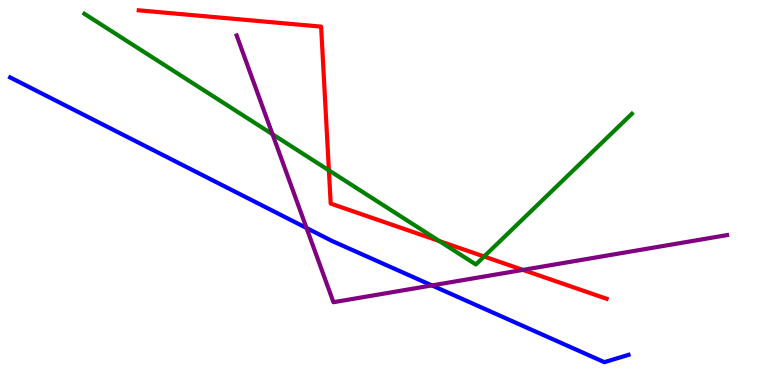[{'lines': ['blue', 'red'], 'intersections': []}, {'lines': ['green', 'red'], 'intersections': [{'x': 4.24, 'y': 5.58}, {'x': 5.67, 'y': 3.74}, {'x': 6.25, 'y': 3.34}]}, {'lines': ['purple', 'red'], 'intersections': [{'x': 6.75, 'y': 2.99}]}, {'lines': ['blue', 'green'], 'intersections': []}, {'lines': ['blue', 'purple'], 'intersections': [{'x': 3.96, 'y': 4.08}, {'x': 5.57, 'y': 2.59}]}, {'lines': ['green', 'purple'], 'intersections': [{'x': 3.52, 'y': 6.51}]}]